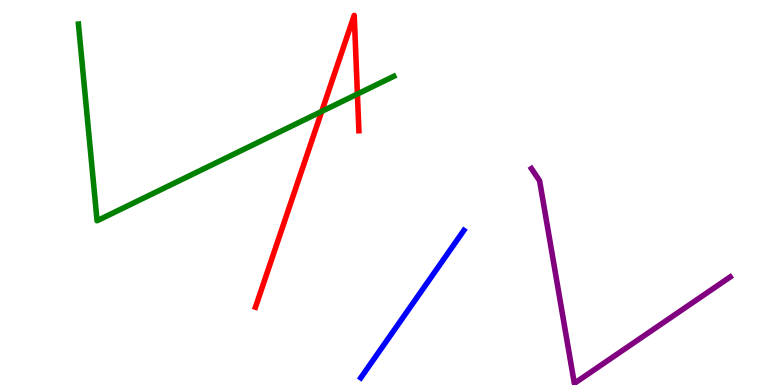[{'lines': ['blue', 'red'], 'intersections': []}, {'lines': ['green', 'red'], 'intersections': [{'x': 4.15, 'y': 7.11}, {'x': 4.61, 'y': 7.56}]}, {'lines': ['purple', 'red'], 'intersections': []}, {'lines': ['blue', 'green'], 'intersections': []}, {'lines': ['blue', 'purple'], 'intersections': []}, {'lines': ['green', 'purple'], 'intersections': []}]